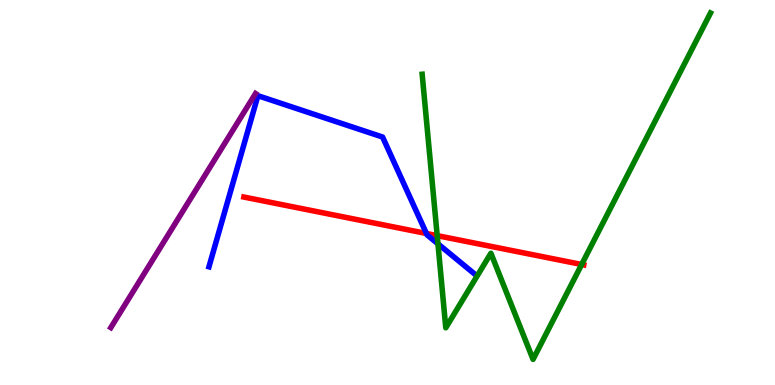[{'lines': ['blue', 'red'], 'intersections': [{'x': 5.5, 'y': 3.94}]}, {'lines': ['green', 'red'], 'intersections': [{'x': 5.64, 'y': 3.88}, {'x': 7.51, 'y': 3.13}]}, {'lines': ['purple', 'red'], 'intersections': []}, {'lines': ['blue', 'green'], 'intersections': [{'x': 5.65, 'y': 3.67}]}, {'lines': ['blue', 'purple'], 'intersections': []}, {'lines': ['green', 'purple'], 'intersections': []}]